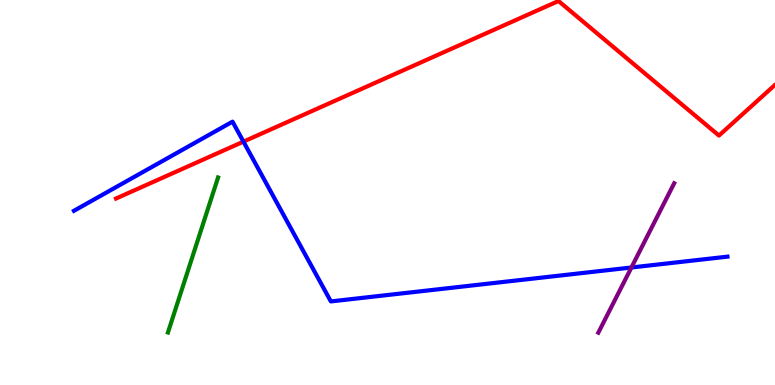[{'lines': ['blue', 'red'], 'intersections': [{'x': 3.14, 'y': 6.32}]}, {'lines': ['green', 'red'], 'intersections': []}, {'lines': ['purple', 'red'], 'intersections': []}, {'lines': ['blue', 'green'], 'intersections': []}, {'lines': ['blue', 'purple'], 'intersections': [{'x': 8.15, 'y': 3.05}]}, {'lines': ['green', 'purple'], 'intersections': []}]